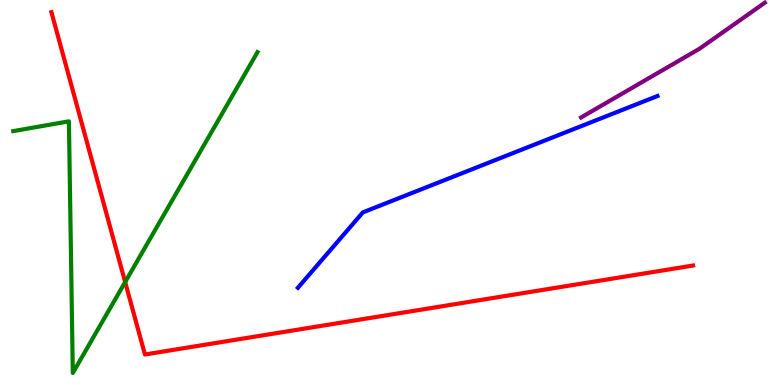[{'lines': ['blue', 'red'], 'intersections': []}, {'lines': ['green', 'red'], 'intersections': [{'x': 1.61, 'y': 2.67}]}, {'lines': ['purple', 'red'], 'intersections': []}, {'lines': ['blue', 'green'], 'intersections': []}, {'lines': ['blue', 'purple'], 'intersections': []}, {'lines': ['green', 'purple'], 'intersections': []}]